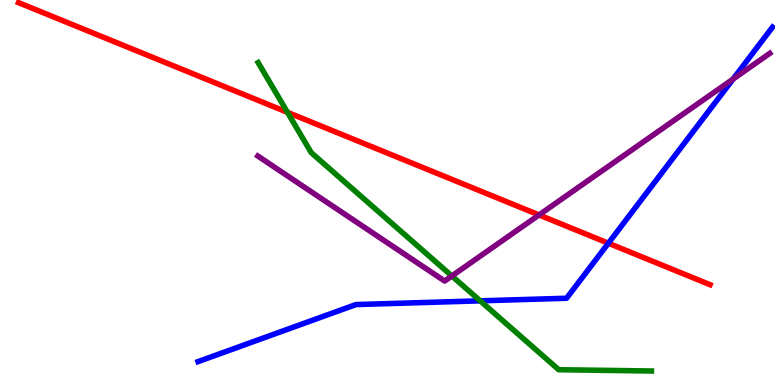[{'lines': ['blue', 'red'], 'intersections': [{'x': 7.85, 'y': 3.68}]}, {'lines': ['green', 'red'], 'intersections': [{'x': 3.71, 'y': 7.08}]}, {'lines': ['purple', 'red'], 'intersections': [{'x': 6.96, 'y': 4.42}]}, {'lines': ['blue', 'green'], 'intersections': [{'x': 6.2, 'y': 2.19}]}, {'lines': ['blue', 'purple'], 'intersections': [{'x': 9.46, 'y': 7.95}]}, {'lines': ['green', 'purple'], 'intersections': [{'x': 5.83, 'y': 2.83}]}]